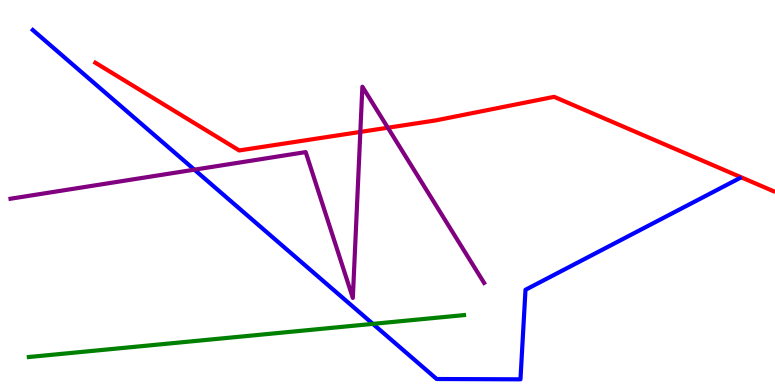[{'lines': ['blue', 'red'], 'intersections': []}, {'lines': ['green', 'red'], 'intersections': []}, {'lines': ['purple', 'red'], 'intersections': [{'x': 4.65, 'y': 6.57}, {'x': 5.0, 'y': 6.68}]}, {'lines': ['blue', 'green'], 'intersections': [{'x': 4.81, 'y': 1.59}]}, {'lines': ['blue', 'purple'], 'intersections': [{'x': 2.51, 'y': 5.59}]}, {'lines': ['green', 'purple'], 'intersections': []}]